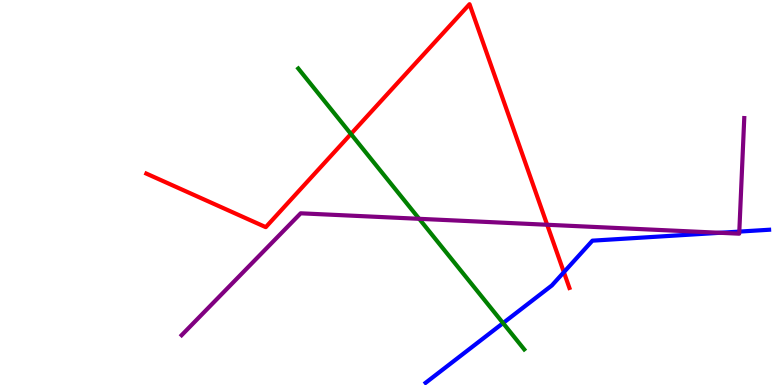[{'lines': ['blue', 'red'], 'intersections': [{'x': 7.28, 'y': 2.93}]}, {'lines': ['green', 'red'], 'intersections': [{'x': 4.53, 'y': 6.52}]}, {'lines': ['purple', 'red'], 'intersections': [{'x': 7.06, 'y': 4.16}]}, {'lines': ['blue', 'green'], 'intersections': [{'x': 6.49, 'y': 1.61}]}, {'lines': ['blue', 'purple'], 'intersections': [{'x': 9.29, 'y': 3.95}, {'x': 9.54, 'y': 3.98}]}, {'lines': ['green', 'purple'], 'intersections': [{'x': 5.41, 'y': 4.32}]}]